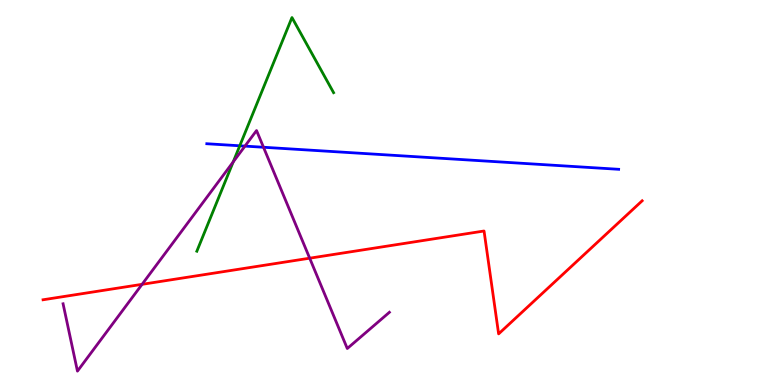[{'lines': ['blue', 'red'], 'intersections': []}, {'lines': ['green', 'red'], 'intersections': []}, {'lines': ['purple', 'red'], 'intersections': [{'x': 1.83, 'y': 2.61}, {'x': 4.0, 'y': 3.29}]}, {'lines': ['blue', 'green'], 'intersections': [{'x': 3.09, 'y': 6.21}]}, {'lines': ['blue', 'purple'], 'intersections': [{'x': 3.16, 'y': 6.21}, {'x': 3.4, 'y': 6.18}]}, {'lines': ['green', 'purple'], 'intersections': [{'x': 3.01, 'y': 5.79}]}]